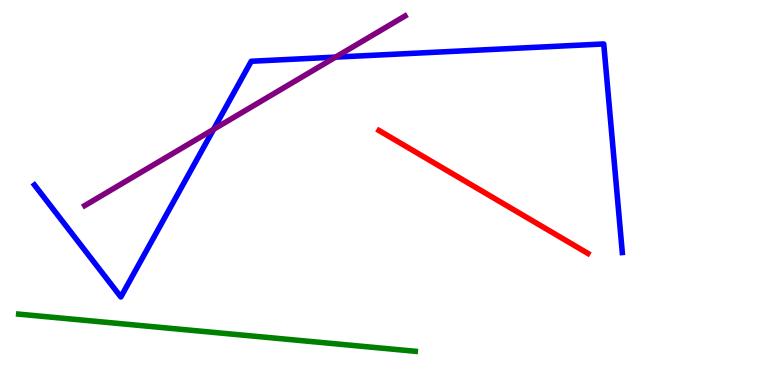[{'lines': ['blue', 'red'], 'intersections': []}, {'lines': ['green', 'red'], 'intersections': []}, {'lines': ['purple', 'red'], 'intersections': []}, {'lines': ['blue', 'green'], 'intersections': []}, {'lines': ['blue', 'purple'], 'intersections': [{'x': 2.76, 'y': 6.64}, {'x': 4.33, 'y': 8.52}]}, {'lines': ['green', 'purple'], 'intersections': []}]